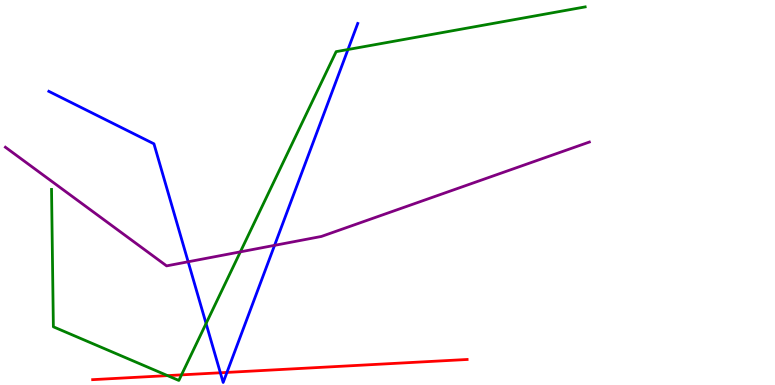[{'lines': ['blue', 'red'], 'intersections': [{'x': 2.84, 'y': 0.318}, {'x': 2.93, 'y': 0.327}]}, {'lines': ['green', 'red'], 'intersections': [{'x': 2.16, 'y': 0.244}, {'x': 2.34, 'y': 0.263}]}, {'lines': ['purple', 'red'], 'intersections': []}, {'lines': ['blue', 'green'], 'intersections': [{'x': 2.66, 'y': 1.6}, {'x': 4.49, 'y': 8.71}]}, {'lines': ['blue', 'purple'], 'intersections': [{'x': 2.43, 'y': 3.2}, {'x': 3.54, 'y': 3.63}]}, {'lines': ['green', 'purple'], 'intersections': [{'x': 3.1, 'y': 3.46}]}]